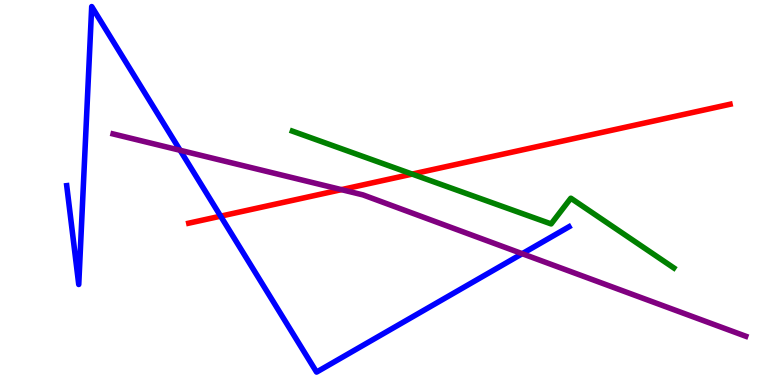[{'lines': ['blue', 'red'], 'intersections': [{'x': 2.85, 'y': 4.39}]}, {'lines': ['green', 'red'], 'intersections': [{'x': 5.32, 'y': 5.48}]}, {'lines': ['purple', 'red'], 'intersections': [{'x': 4.41, 'y': 5.07}]}, {'lines': ['blue', 'green'], 'intersections': []}, {'lines': ['blue', 'purple'], 'intersections': [{'x': 2.32, 'y': 6.1}, {'x': 6.74, 'y': 3.41}]}, {'lines': ['green', 'purple'], 'intersections': []}]